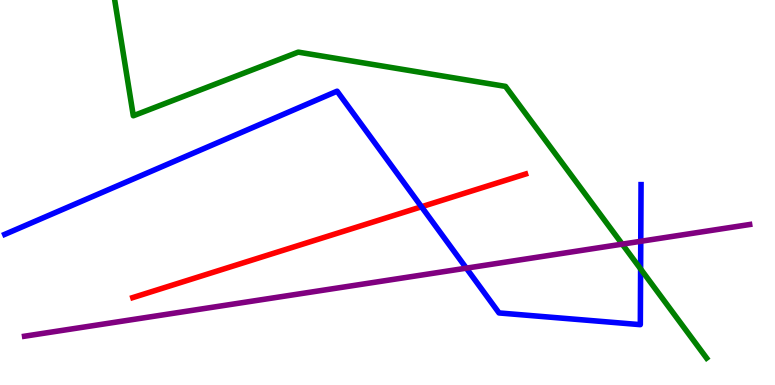[{'lines': ['blue', 'red'], 'intersections': [{'x': 5.44, 'y': 4.63}]}, {'lines': ['green', 'red'], 'intersections': []}, {'lines': ['purple', 'red'], 'intersections': []}, {'lines': ['blue', 'green'], 'intersections': [{'x': 8.27, 'y': 3.01}]}, {'lines': ['blue', 'purple'], 'intersections': [{'x': 6.02, 'y': 3.03}, {'x': 8.27, 'y': 3.73}]}, {'lines': ['green', 'purple'], 'intersections': [{'x': 8.03, 'y': 3.66}]}]